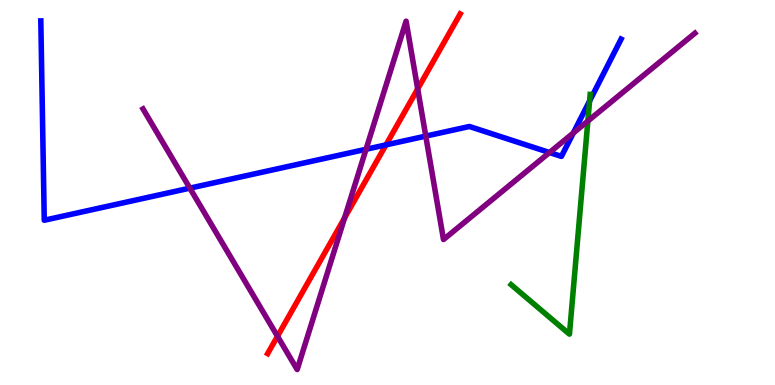[{'lines': ['blue', 'red'], 'intersections': [{'x': 4.98, 'y': 6.24}]}, {'lines': ['green', 'red'], 'intersections': []}, {'lines': ['purple', 'red'], 'intersections': [{'x': 3.58, 'y': 1.27}, {'x': 4.45, 'y': 4.34}, {'x': 5.39, 'y': 7.69}]}, {'lines': ['blue', 'green'], 'intersections': [{'x': 7.61, 'y': 7.38}]}, {'lines': ['blue', 'purple'], 'intersections': [{'x': 2.45, 'y': 5.11}, {'x': 4.72, 'y': 6.12}, {'x': 5.49, 'y': 6.46}, {'x': 7.09, 'y': 6.04}, {'x': 7.4, 'y': 6.55}]}, {'lines': ['green', 'purple'], 'intersections': [{'x': 7.59, 'y': 6.86}]}]